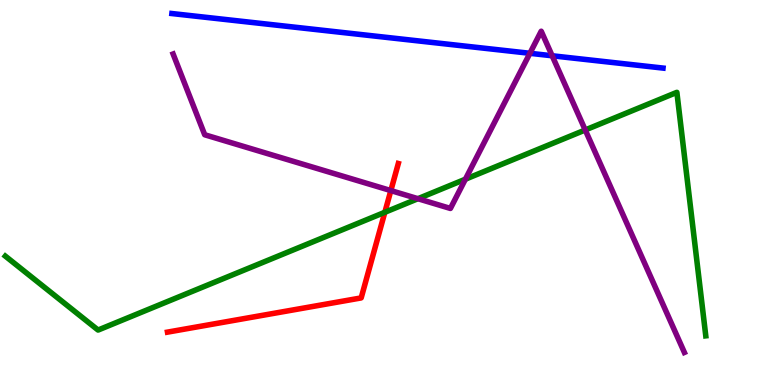[{'lines': ['blue', 'red'], 'intersections': []}, {'lines': ['green', 'red'], 'intersections': [{'x': 4.97, 'y': 4.49}]}, {'lines': ['purple', 'red'], 'intersections': [{'x': 5.04, 'y': 5.05}]}, {'lines': ['blue', 'green'], 'intersections': []}, {'lines': ['blue', 'purple'], 'intersections': [{'x': 6.84, 'y': 8.62}, {'x': 7.12, 'y': 8.55}]}, {'lines': ['green', 'purple'], 'intersections': [{'x': 5.39, 'y': 4.84}, {'x': 6.01, 'y': 5.35}, {'x': 7.55, 'y': 6.62}]}]